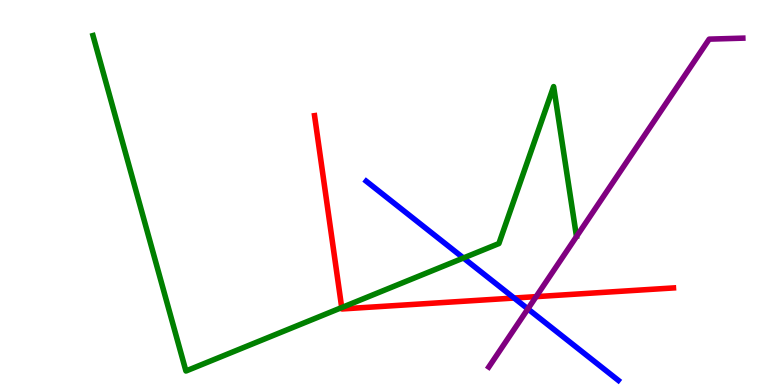[{'lines': ['blue', 'red'], 'intersections': [{'x': 6.63, 'y': 2.26}]}, {'lines': ['green', 'red'], 'intersections': [{'x': 4.41, 'y': 2.01}]}, {'lines': ['purple', 'red'], 'intersections': [{'x': 6.92, 'y': 2.3}]}, {'lines': ['blue', 'green'], 'intersections': [{'x': 5.98, 'y': 3.3}]}, {'lines': ['blue', 'purple'], 'intersections': [{'x': 6.81, 'y': 1.98}]}, {'lines': ['green', 'purple'], 'intersections': []}]